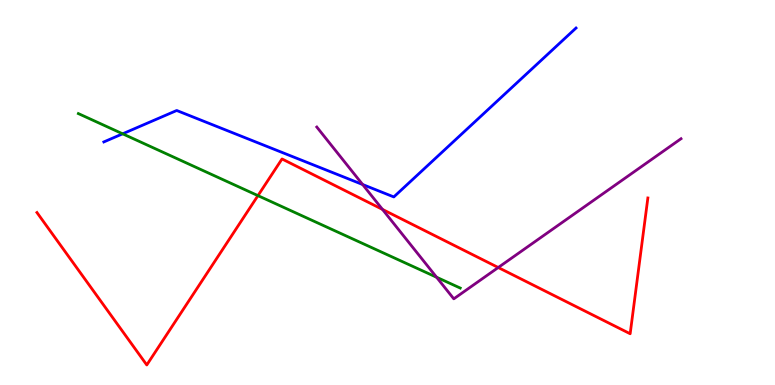[{'lines': ['blue', 'red'], 'intersections': []}, {'lines': ['green', 'red'], 'intersections': [{'x': 3.33, 'y': 4.92}]}, {'lines': ['purple', 'red'], 'intersections': [{'x': 4.94, 'y': 4.56}, {'x': 6.43, 'y': 3.05}]}, {'lines': ['blue', 'green'], 'intersections': [{'x': 1.58, 'y': 6.52}]}, {'lines': ['blue', 'purple'], 'intersections': [{'x': 4.68, 'y': 5.21}]}, {'lines': ['green', 'purple'], 'intersections': [{'x': 5.63, 'y': 2.8}]}]